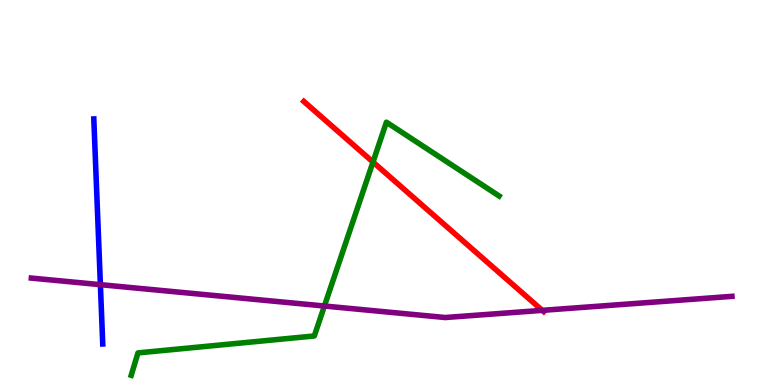[{'lines': ['blue', 'red'], 'intersections': []}, {'lines': ['green', 'red'], 'intersections': [{'x': 4.81, 'y': 5.79}]}, {'lines': ['purple', 'red'], 'intersections': [{'x': 7.0, 'y': 1.94}]}, {'lines': ['blue', 'green'], 'intersections': []}, {'lines': ['blue', 'purple'], 'intersections': [{'x': 1.3, 'y': 2.61}]}, {'lines': ['green', 'purple'], 'intersections': [{'x': 4.19, 'y': 2.05}]}]